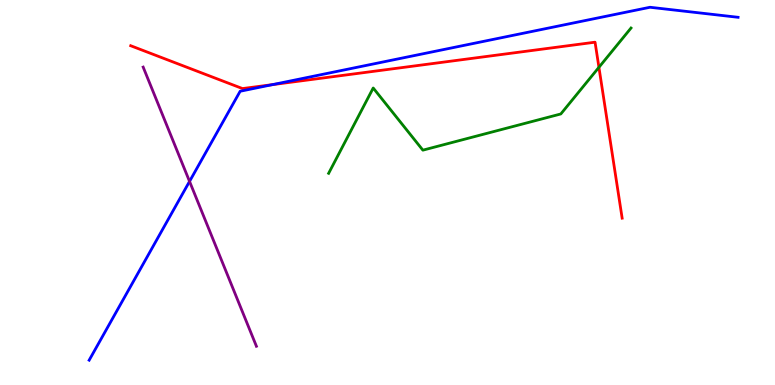[{'lines': ['blue', 'red'], 'intersections': [{'x': 3.52, 'y': 7.8}]}, {'lines': ['green', 'red'], 'intersections': [{'x': 7.73, 'y': 8.25}]}, {'lines': ['purple', 'red'], 'intersections': []}, {'lines': ['blue', 'green'], 'intersections': []}, {'lines': ['blue', 'purple'], 'intersections': [{'x': 2.45, 'y': 5.29}]}, {'lines': ['green', 'purple'], 'intersections': []}]